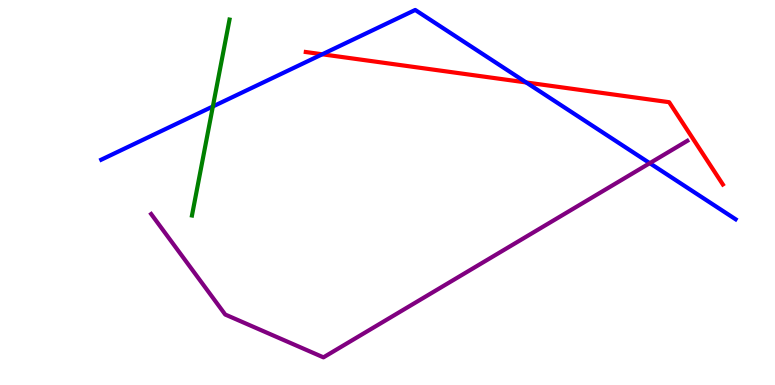[{'lines': ['blue', 'red'], 'intersections': [{'x': 4.16, 'y': 8.59}, {'x': 6.79, 'y': 7.86}]}, {'lines': ['green', 'red'], 'intersections': []}, {'lines': ['purple', 'red'], 'intersections': []}, {'lines': ['blue', 'green'], 'intersections': [{'x': 2.75, 'y': 7.23}]}, {'lines': ['blue', 'purple'], 'intersections': [{'x': 8.38, 'y': 5.76}]}, {'lines': ['green', 'purple'], 'intersections': []}]